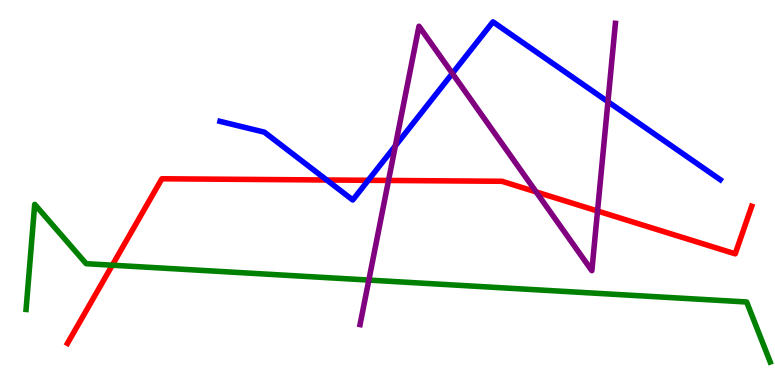[{'lines': ['blue', 'red'], 'intersections': [{'x': 4.22, 'y': 5.32}, {'x': 4.75, 'y': 5.32}]}, {'lines': ['green', 'red'], 'intersections': [{'x': 1.45, 'y': 3.11}]}, {'lines': ['purple', 'red'], 'intersections': [{'x': 5.01, 'y': 5.31}, {'x': 6.92, 'y': 5.01}, {'x': 7.71, 'y': 4.52}]}, {'lines': ['blue', 'green'], 'intersections': []}, {'lines': ['blue', 'purple'], 'intersections': [{'x': 5.1, 'y': 6.21}, {'x': 5.84, 'y': 8.09}, {'x': 7.84, 'y': 7.36}]}, {'lines': ['green', 'purple'], 'intersections': [{'x': 4.76, 'y': 2.73}]}]